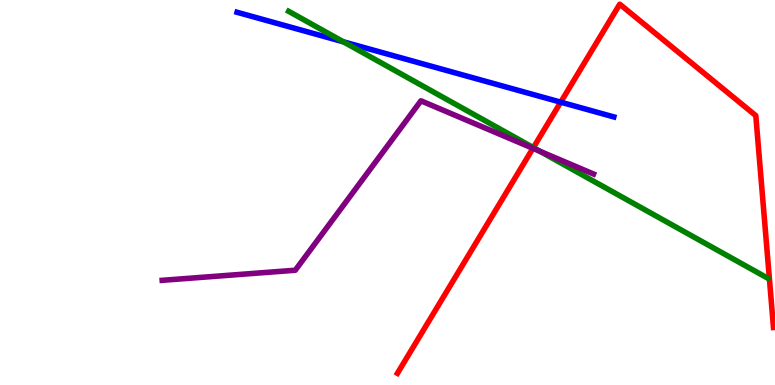[{'lines': ['blue', 'red'], 'intersections': [{'x': 7.24, 'y': 7.35}]}, {'lines': ['green', 'red'], 'intersections': [{'x': 6.88, 'y': 6.17}]}, {'lines': ['purple', 'red'], 'intersections': [{'x': 6.88, 'y': 6.15}]}, {'lines': ['blue', 'green'], 'intersections': [{'x': 4.43, 'y': 8.91}]}, {'lines': ['blue', 'purple'], 'intersections': []}, {'lines': ['green', 'purple'], 'intersections': [{'x': 6.97, 'y': 6.07}]}]